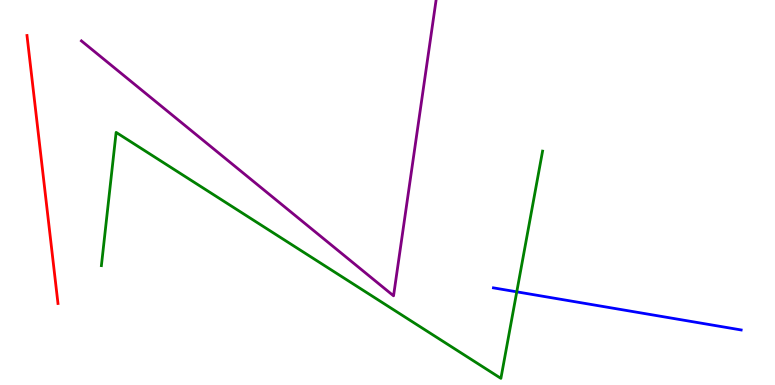[{'lines': ['blue', 'red'], 'intersections': []}, {'lines': ['green', 'red'], 'intersections': []}, {'lines': ['purple', 'red'], 'intersections': []}, {'lines': ['blue', 'green'], 'intersections': [{'x': 6.67, 'y': 2.42}]}, {'lines': ['blue', 'purple'], 'intersections': []}, {'lines': ['green', 'purple'], 'intersections': []}]